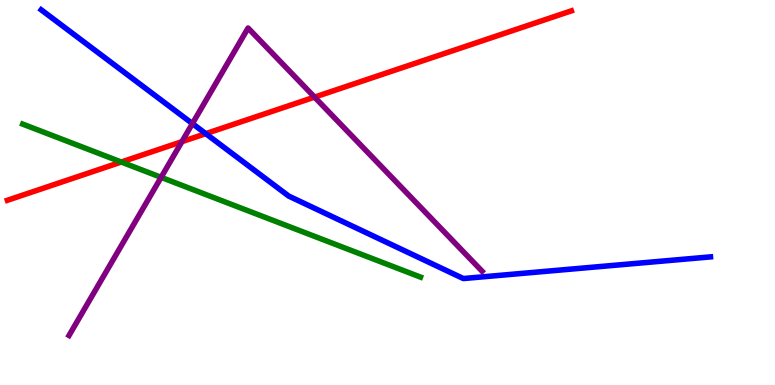[{'lines': ['blue', 'red'], 'intersections': [{'x': 2.66, 'y': 6.53}]}, {'lines': ['green', 'red'], 'intersections': [{'x': 1.57, 'y': 5.79}]}, {'lines': ['purple', 'red'], 'intersections': [{'x': 2.35, 'y': 6.32}, {'x': 4.06, 'y': 7.48}]}, {'lines': ['blue', 'green'], 'intersections': []}, {'lines': ['blue', 'purple'], 'intersections': [{'x': 2.48, 'y': 6.79}]}, {'lines': ['green', 'purple'], 'intersections': [{'x': 2.08, 'y': 5.39}]}]